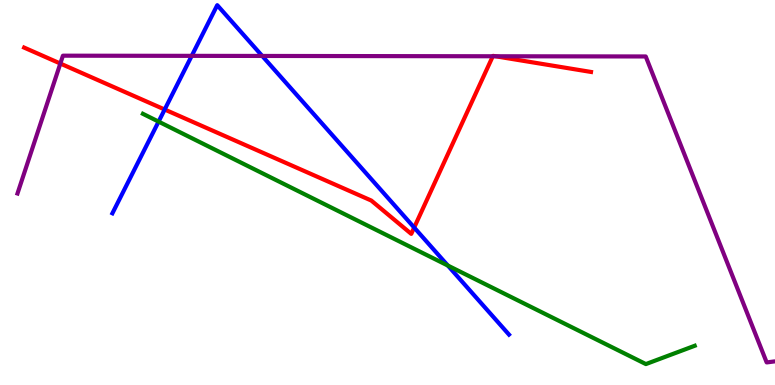[{'lines': ['blue', 'red'], 'intersections': [{'x': 2.12, 'y': 7.16}, {'x': 5.34, 'y': 4.09}]}, {'lines': ['green', 'red'], 'intersections': []}, {'lines': ['purple', 'red'], 'intersections': [{'x': 0.779, 'y': 8.35}, {'x': 6.36, 'y': 8.54}, {'x': 6.39, 'y': 8.54}]}, {'lines': ['blue', 'green'], 'intersections': [{'x': 2.05, 'y': 6.84}, {'x': 5.78, 'y': 3.1}]}, {'lines': ['blue', 'purple'], 'intersections': [{'x': 2.47, 'y': 8.55}, {'x': 3.38, 'y': 8.55}]}, {'lines': ['green', 'purple'], 'intersections': []}]